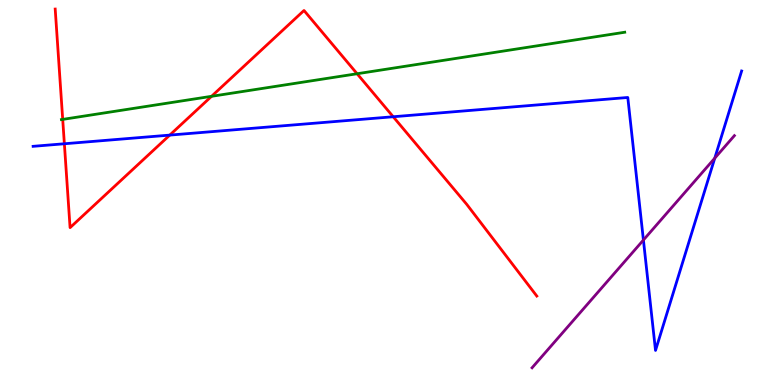[{'lines': ['blue', 'red'], 'intersections': [{'x': 0.831, 'y': 6.27}, {'x': 2.19, 'y': 6.49}, {'x': 5.07, 'y': 6.97}]}, {'lines': ['green', 'red'], 'intersections': [{'x': 0.809, 'y': 6.9}, {'x': 2.73, 'y': 7.5}, {'x': 4.61, 'y': 8.08}]}, {'lines': ['purple', 'red'], 'intersections': []}, {'lines': ['blue', 'green'], 'intersections': []}, {'lines': ['blue', 'purple'], 'intersections': [{'x': 8.3, 'y': 3.77}, {'x': 9.22, 'y': 5.89}]}, {'lines': ['green', 'purple'], 'intersections': []}]